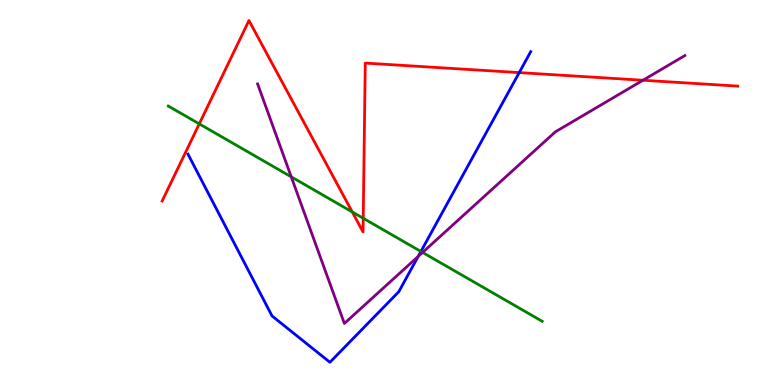[{'lines': ['blue', 'red'], 'intersections': [{'x': 6.7, 'y': 8.11}]}, {'lines': ['green', 'red'], 'intersections': [{'x': 2.57, 'y': 6.78}, {'x': 4.55, 'y': 4.49}, {'x': 4.69, 'y': 4.33}]}, {'lines': ['purple', 'red'], 'intersections': [{'x': 8.3, 'y': 7.92}]}, {'lines': ['blue', 'green'], 'intersections': [{'x': 5.43, 'y': 3.47}]}, {'lines': ['blue', 'purple'], 'intersections': [{'x': 5.4, 'y': 3.34}]}, {'lines': ['green', 'purple'], 'intersections': [{'x': 3.76, 'y': 5.41}, {'x': 5.45, 'y': 3.44}]}]